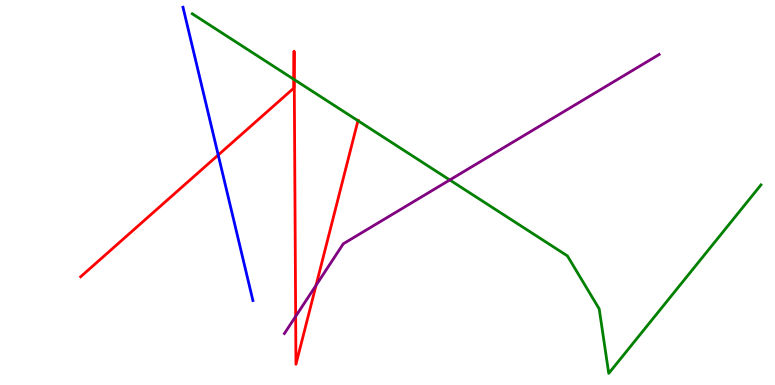[{'lines': ['blue', 'red'], 'intersections': [{'x': 2.82, 'y': 5.97}]}, {'lines': ['green', 'red'], 'intersections': [{'x': 3.79, 'y': 7.94}, {'x': 3.8, 'y': 7.93}, {'x': 4.62, 'y': 6.86}]}, {'lines': ['purple', 'red'], 'intersections': [{'x': 3.81, 'y': 1.78}, {'x': 4.08, 'y': 2.59}]}, {'lines': ['blue', 'green'], 'intersections': []}, {'lines': ['blue', 'purple'], 'intersections': []}, {'lines': ['green', 'purple'], 'intersections': [{'x': 5.8, 'y': 5.33}]}]